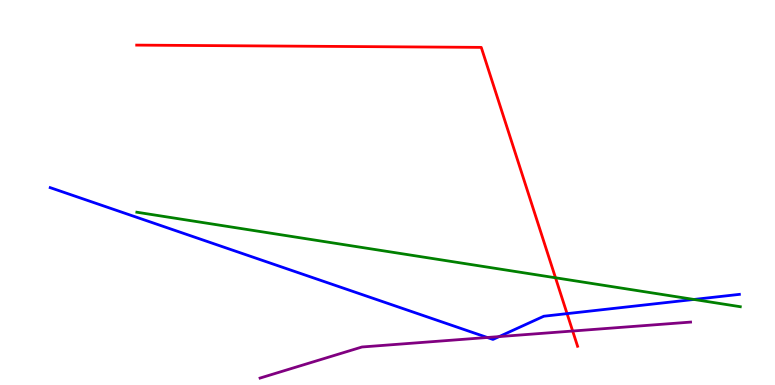[{'lines': ['blue', 'red'], 'intersections': [{'x': 7.32, 'y': 1.85}]}, {'lines': ['green', 'red'], 'intersections': [{'x': 7.17, 'y': 2.79}]}, {'lines': ['purple', 'red'], 'intersections': [{'x': 7.39, 'y': 1.4}]}, {'lines': ['blue', 'green'], 'intersections': [{'x': 8.95, 'y': 2.22}]}, {'lines': ['blue', 'purple'], 'intersections': [{'x': 6.29, 'y': 1.23}, {'x': 6.44, 'y': 1.26}]}, {'lines': ['green', 'purple'], 'intersections': []}]